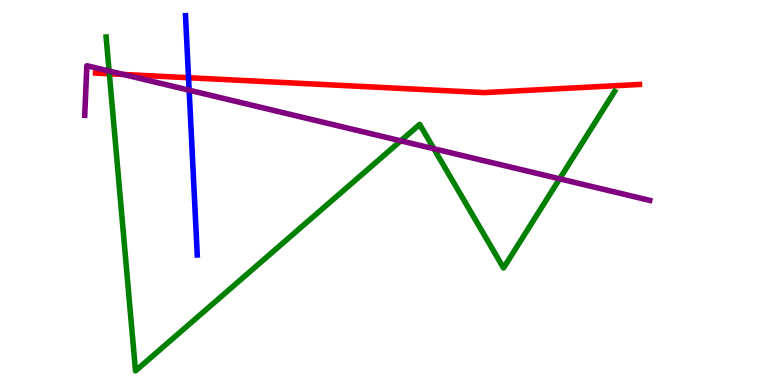[{'lines': ['blue', 'red'], 'intersections': [{'x': 2.43, 'y': 7.98}]}, {'lines': ['green', 'red'], 'intersections': [{'x': 1.41, 'y': 8.08}]}, {'lines': ['purple', 'red'], 'intersections': [{'x': 1.59, 'y': 8.07}]}, {'lines': ['blue', 'green'], 'intersections': []}, {'lines': ['blue', 'purple'], 'intersections': [{'x': 2.44, 'y': 7.66}]}, {'lines': ['green', 'purple'], 'intersections': [{'x': 1.41, 'y': 8.15}, {'x': 5.17, 'y': 6.34}, {'x': 5.6, 'y': 6.14}, {'x': 7.22, 'y': 5.36}]}]